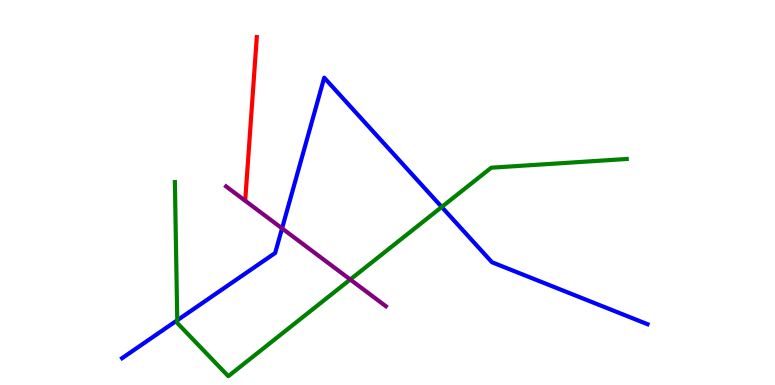[{'lines': ['blue', 'red'], 'intersections': []}, {'lines': ['green', 'red'], 'intersections': []}, {'lines': ['purple', 'red'], 'intersections': []}, {'lines': ['blue', 'green'], 'intersections': [{'x': 2.29, 'y': 1.68}, {'x': 5.7, 'y': 4.62}]}, {'lines': ['blue', 'purple'], 'intersections': [{'x': 3.64, 'y': 4.07}]}, {'lines': ['green', 'purple'], 'intersections': [{'x': 4.52, 'y': 2.74}]}]